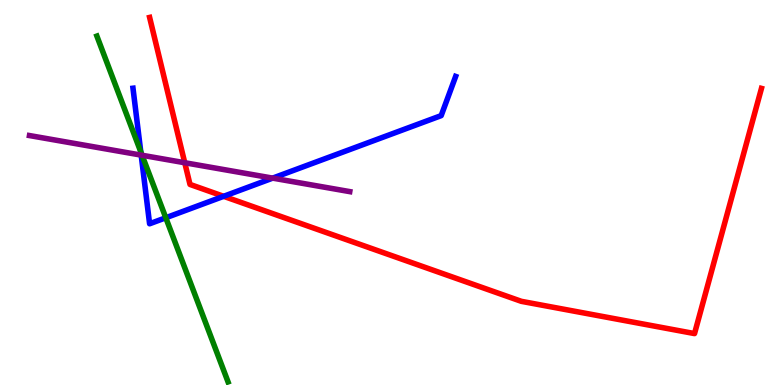[{'lines': ['blue', 'red'], 'intersections': [{'x': 2.89, 'y': 4.9}]}, {'lines': ['green', 'red'], 'intersections': []}, {'lines': ['purple', 'red'], 'intersections': [{'x': 2.38, 'y': 5.77}]}, {'lines': ['blue', 'green'], 'intersections': [{'x': 1.82, 'y': 6.06}, {'x': 2.14, 'y': 4.34}]}, {'lines': ['blue', 'purple'], 'intersections': [{'x': 1.82, 'y': 5.97}, {'x': 3.52, 'y': 5.37}]}, {'lines': ['green', 'purple'], 'intersections': [{'x': 1.83, 'y': 5.97}]}]